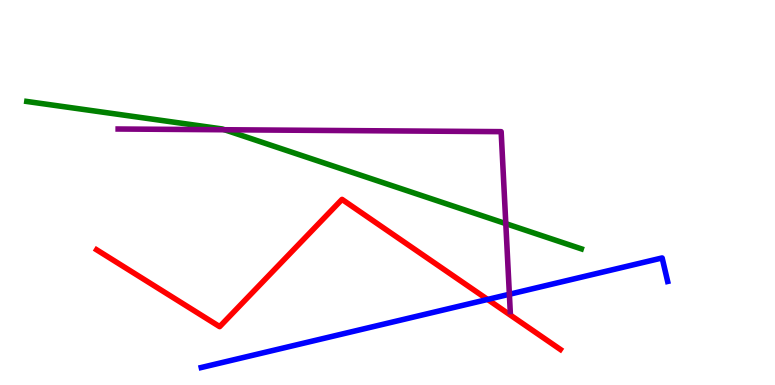[{'lines': ['blue', 'red'], 'intersections': [{'x': 6.29, 'y': 2.22}]}, {'lines': ['green', 'red'], 'intersections': []}, {'lines': ['purple', 'red'], 'intersections': []}, {'lines': ['blue', 'green'], 'intersections': []}, {'lines': ['blue', 'purple'], 'intersections': [{'x': 6.57, 'y': 2.36}]}, {'lines': ['green', 'purple'], 'intersections': [{'x': 2.9, 'y': 6.63}, {'x': 6.53, 'y': 4.19}]}]